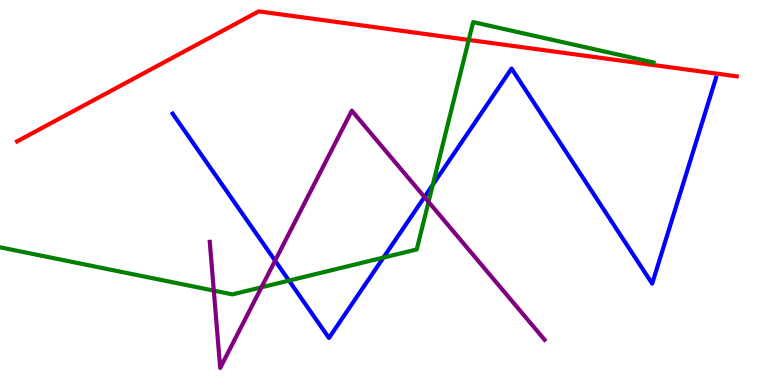[{'lines': ['blue', 'red'], 'intersections': []}, {'lines': ['green', 'red'], 'intersections': [{'x': 6.05, 'y': 8.96}]}, {'lines': ['purple', 'red'], 'intersections': []}, {'lines': ['blue', 'green'], 'intersections': [{'x': 3.73, 'y': 2.71}, {'x': 4.95, 'y': 3.31}, {'x': 5.58, 'y': 5.2}]}, {'lines': ['blue', 'purple'], 'intersections': [{'x': 3.55, 'y': 3.23}, {'x': 5.48, 'y': 4.88}]}, {'lines': ['green', 'purple'], 'intersections': [{'x': 2.76, 'y': 2.45}, {'x': 3.37, 'y': 2.54}, {'x': 5.53, 'y': 4.76}]}]